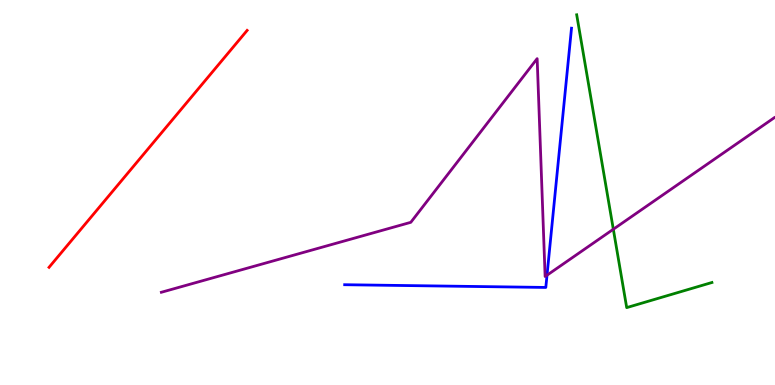[{'lines': ['blue', 'red'], 'intersections': []}, {'lines': ['green', 'red'], 'intersections': []}, {'lines': ['purple', 'red'], 'intersections': []}, {'lines': ['blue', 'green'], 'intersections': []}, {'lines': ['blue', 'purple'], 'intersections': [{'x': 7.06, 'y': 2.85}]}, {'lines': ['green', 'purple'], 'intersections': [{'x': 7.91, 'y': 4.05}]}]